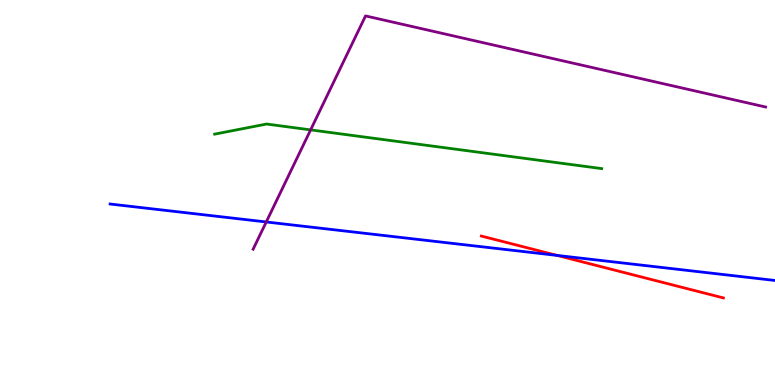[{'lines': ['blue', 'red'], 'intersections': [{'x': 7.19, 'y': 3.37}]}, {'lines': ['green', 'red'], 'intersections': []}, {'lines': ['purple', 'red'], 'intersections': []}, {'lines': ['blue', 'green'], 'intersections': []}, {'lines': ['blue', 'purple'], 'intersections': [{'x': 3.44, 'y': 4.23}]}, {'lines': ['green', 'purple'], 'intersections': [{'x': 4.01, 'y': 6.63}]}]